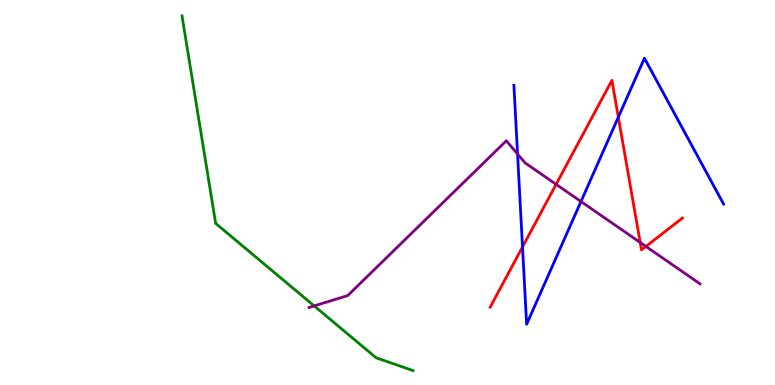[{'lines': ['blue', 'red'], 'intersections': [{'x': 6.74, 'y': 3.59}, {'x': 7.98, 'y': 6.96}]}, {'lines': ['green', 'red'], 'intersections': []}, {'lines': ['purple', 'red'], 'intersections': [{'x': 7.18, 'y': 5.21}, {'x': 8.26, 'y': 3.7}, {'x': 8.33, 'y': 3.6}]}, {'lines': ['blue', 'green'], 'intersections': []}, {'lines': ['blue', 'purple'], 'intersections': [{'x': 6.68, 'y': 6.0}, {'x': 7.5, 'y': 4.77}]}, {'lines': ['green', 'purple'], 'intersections': [{'x': 4.05, 'y': 2.05}]}]